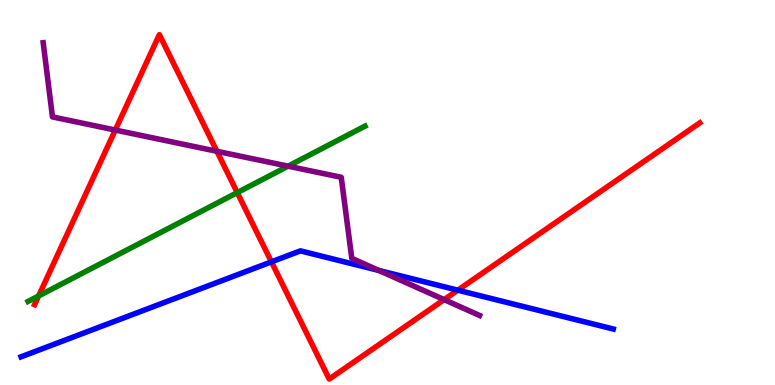[{'lines': ['blue', 'red'], 'intersections': [{'x': 3.5, 'y': 3.2}, {'x': 5.91, 'y': 2.46}]}, {'lines': ['green', 'red'], 'intersections': [{'x': 0.498, 'y': 2.31}, {'x': 3.06, 'y': 5.0}]}, {'lines': ['purple', 'red'], 'intersections': [{'x': 1.49, 'y': 6.62}, {'x': 2.8, 'y': 6.07}, {'x': 5.73, 'y': 2.22}]}, {'lines': ['blue', 'green'], 'intersections': []}, {'lines': ['blue', 'purple'], 'intersections': [{'x': 4.89, 'y': 2.98}]}, {'lines': ['green', 'purple'], 'intersections': [{'x': 3.72, 'y': 5.68}]}]